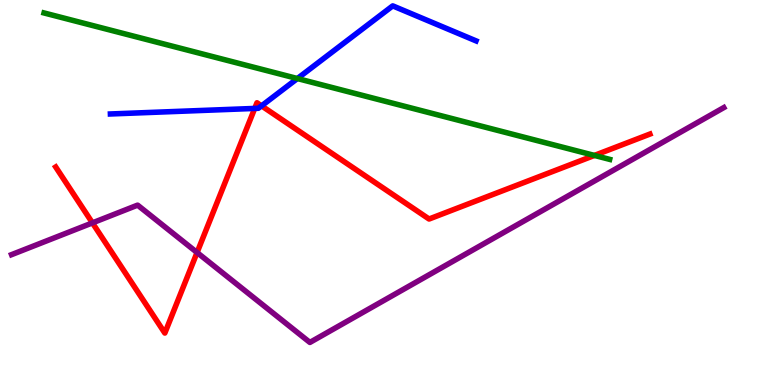[{'lines': ['blue', 'red'], 'intersections': [{'x': 3.29, 'y': 7.18}, {'x': 3.37, 'y': 7.25}]}, {'lines': ['green', 'red'], 'intersections': [{'x': 7.67, 'y': 5.96}]}, {'lines': ['purple', 'red'], 'intersections': [{'x': 1.19, 'y': 4.21}, {'x': 2.54, 'y': 3.44}]}, {'lines': ['blue', 'green'], 'intersections': [{'x': 3.84, 'y': 7.96}]}, {'lines': ['blue', 'purple'], 'intersections': []}, {'lines': ['green', 'purple'], 'intersections': []}]